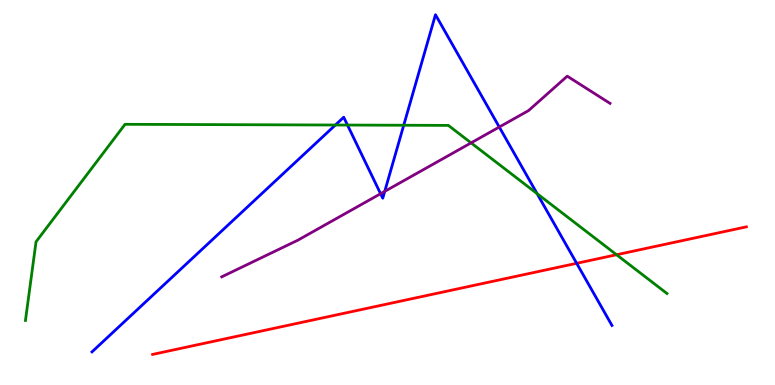[{'lines': ['blue', 'red'], 'intersections': [{'x': 7.44, 'y': 3.16}]}, {'lines': ['green', 'red'], 'intersections': [{'x': 7.96, 'y': 3.38}]}, {'lines': ['purple', 'red'], 'intersections': []}, {'lines': ['blue', 'green'], 'intersections': [{'x': 4.33, 'y': 6.75}, {'x': 4.48, 'y': 6.75}, {'x': 5.21, 'y': 6.75}, {'x': 6.93, 'y': 4.97}]}, {'lines': ['blue', 'purple'], 'intersections': [{'x': 4.91, 'y': 4.97}, {'x': 4.96, 'y': 5.03}, {'x': 6.44, 'y': 6.7}]}, {'lines': ['green', 'purple'], 'intersections': [{'x': 6.08, 'y': 6.29}]}]